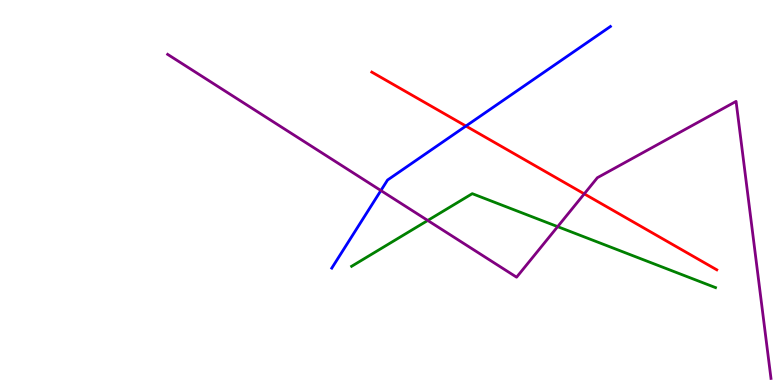[{'lines': ['blue', 'red'], 'intersections': [{'x': 6.01, 'y': 6.73}]}, {'lines': ['green', 'red'], 'intersections': []}, {'lines': ['purple', 'red'], 'intersections': [{'x': 7.54, 'y': 4.96}]}, {'lines': ['blue', 'green'], 'intersections': []}, {'lines': ['blue', 'purple'], 'intersections': [{'x': 4.91, 'y': 5.05}]}, {'lines': ['green', 'purple'], 'intersections': [{'x': 5.52, 'y': 4.27}, {'x': 7.2, 'y': 4.11}]}]